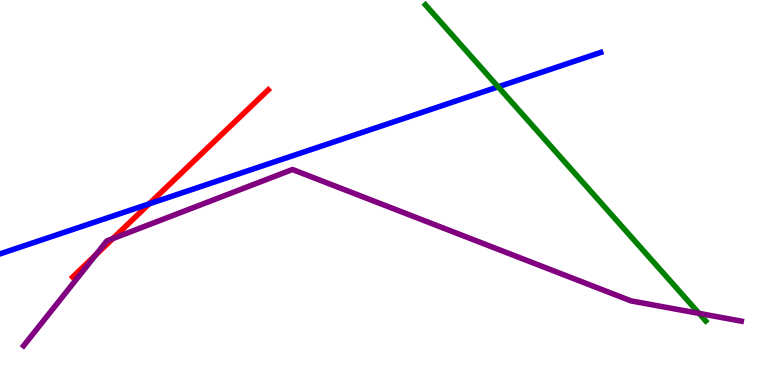[{'lines': ['blue', 'red'], 'intersections': [{'x': 1.92, 'y': 4.7}]}, {'lines': ['green', 'red'], 'intersections': []}, {'lines': ['purple', 'red'], 'intersections': [{'x': 1.23, 'y': 3.37}, {'x': 1.46, 'y': 3.8}]}, {'lines': ['blue', 'green'], 'intersections': [{'x': 6.43, 'y': 7.74}]}, {'lines': ['blue', 'purple'], 'intersections': []}, {'lines': ['green', 'purple'], 'intersections': [{'x': 9.02, 'y': 1.86}]}]